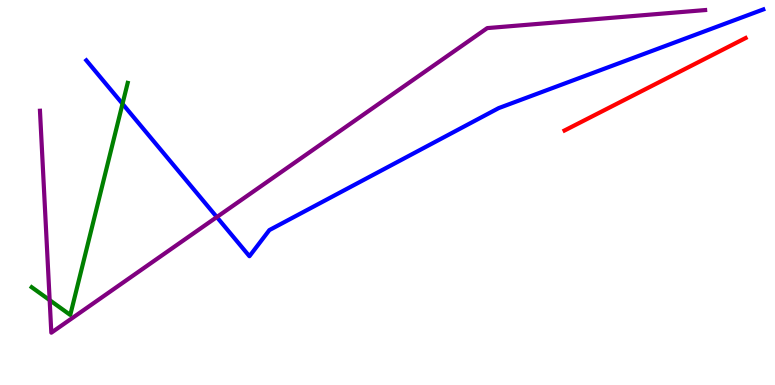[{'lines': ['blue', 'red'], 'intersections': []}, {'lines': ['green', 'red'], 'intersections': []}, {'lines': ['purple', 'red'], 'intersections': []}, {'lines': ['blue', 'green'], 'intersections': [{'x': 1.58, 'y': 7.3}]}, {'lines': ['blue', 'purple'], 'intersections': [{'x': 2.8, 'y': 4.36}]}, {'lines': ['green', 'purple'], 'intersections': [{'x': 0.641, 'y': 2.2}]}]